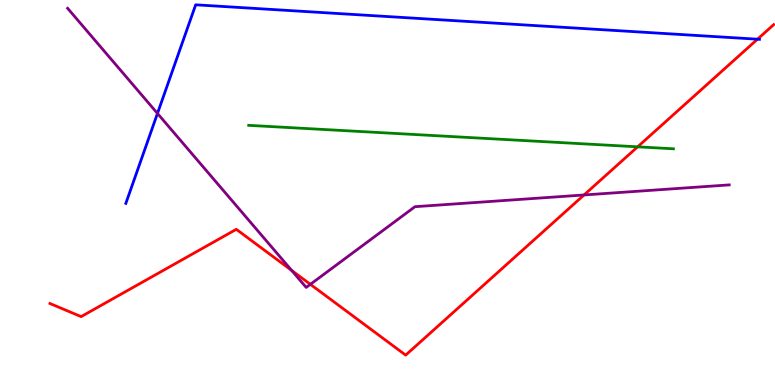[{'lines': ['blue', 'red'], 'intersections': [{'x': 9.77, 'y': 8.98}]}, {'lines': ['green', 'red'], 'intersections': [{'x': 8.23, 'y': 6.19}]}, {'lines': ['purple', 'red'], 'intersections': [{'x': 3.76, 'y': 2.98}, {'x': 4.0, 'y': 2.61}, {'x': 7.54, 'y': 4.94}]}, {'lines': ['blue', 'green'], 'intersections': []}, {'lines': ['blue', 'purple'], 'intersections': [{'x': 2.03, 'y': 7.05}]}, {'lines': ['green', 'purple'], 'intersections': []}]